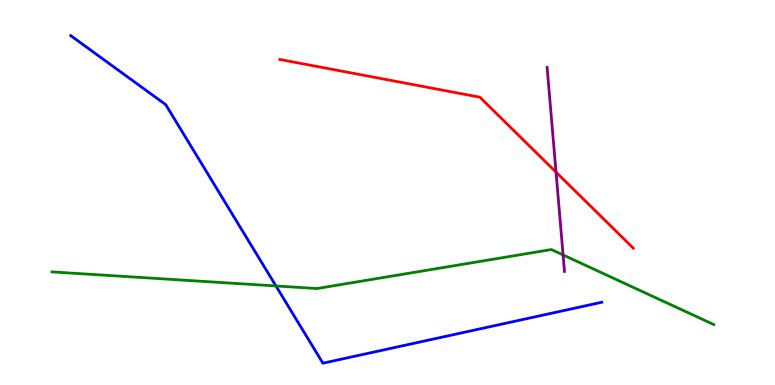[{'lines': ['blue', 'red'], 'intersections': []}, {'lines': ['green', 'red'], 'intersections': []}, {'lines': ['purple', 'red'], 'intersections': [{'x': 7.17, 'y': 5.53}]}, {'lines': ['blue', 'green'], 'intersections': [{'x': 3.56, 'y': 2.57}]}, {'lines': ['blue', 'purple'], 'intersections': []}, {'lines': ['green', 'purple'], 'intersections': [{'x': 7.27, 'y': 3.38}]}]